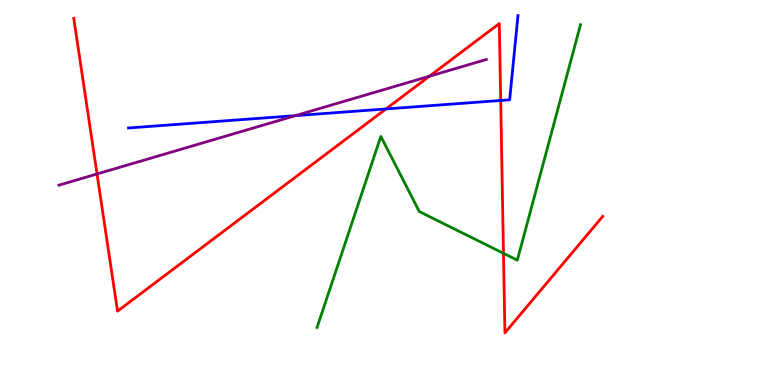[{'lines': ['blue', 'red'], 'intersections': [{'x': 4.98, 'y': 7.17}, {'x': 6.46, 'y': 7.39}]}, {'lines': ['green', 'red'], 'intersections': [{'x': 6.5, 'y': 3.42}]}, {'lines': ['purple', 'red'], 'intersections': [{'x': 1.25, 'y': 5.48}, {'x': 5.54, 'y': 8.02}]}, {'lines': ['blue', 'green'], 'intersections': []}, {'lines': ['blue', 'purple'], 'intersections': [{'x': 3.81, 'y': 7.0}]}, {'lines': ['green', 'purple'], 'intersections': []}]